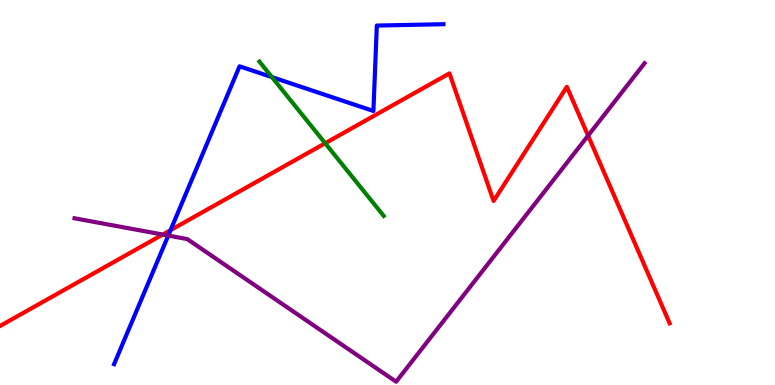[{'lines': ['blue', 'red'], 'intersections': [{'x': 2.2, 'y': 4.02}]}, {'lines': ['green', 'red'], 'intersections': [{'x': 4.2, 'y': 6.28}]}, {'lines': ['purple', 'red'], 'intersections': [{'x': 2.1, 'y': 3.91}, {'x': 7.59, 'y': 6.48}]}, {'lines': ['blue', 'green'], 'intersections': [{'x': 3.51, 'y': 8.0}]}, {'lines': ['blue', 'purple'], 'intersections': [{'x': 2.17, 'y': 3.88}]}, {'lines': ['green', 'purple'], 'intersections': []}]